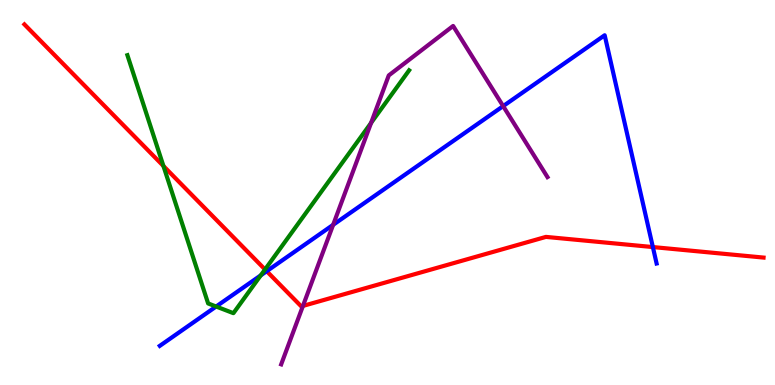[{'lines': ['blue', 'red'], 'intersections': [{'x': 3.44, 'y': 2.96}, {'x': 8.42, 'y': 3.58}]}, {'lines': ['green', 'red'], 'intersections': [{'x': 2.11, 'y': 5.69}, {'x': 3.42, 'y': 3.0}]}, {'lines': ['purple', 'red'], 'intersections': [{'x': 3.91, 'y': 2.05}]}, {'lines': ['blue', 'green'], 'intersections': [{'x': 2.79, 'y': 2.04}, {'x': 3.36, 'y': 2.85}]}, {'lines': ['blue', 'purple'], 'intersections': [{'x': 4.3, 'y': 4.16}, {'x': 6.49, 'y': 7.24}]}, {'lines': ['green', 'purple'], 'intersections': [{'x': 4.79, 'y': 6.81}]}]